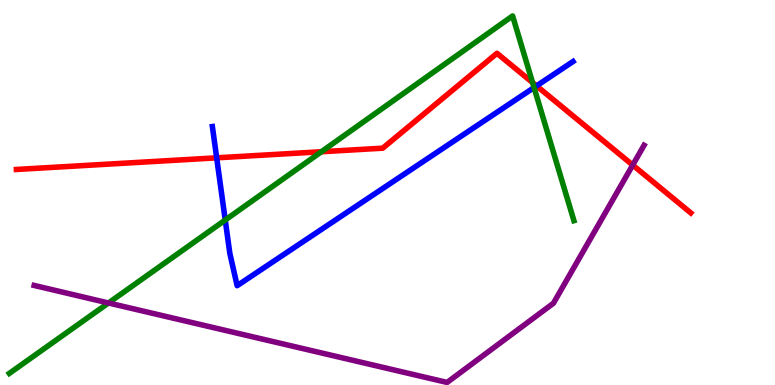[{'lines': ['blue', 'red'], 'intersections': [{'x': 2.8, 'y': 5.9}, {'x': 6.92, 'y': 7.77}]}, {'lines': ['green', 'red'], 'intersections': [{'x': 4.15, 'y': 6.06}, {'x': 6.87, 'y': 7.85}]}, {'lines': ['purple', 'red'], 'intersections': [{'x': 8.16, 'y': 5.71}]}, {'lines': ['blue', 'green'], 'intersections': [{'x': 2.91, 'y': 4.28}, {'x': 6.89, 'y': 7.73}]}, {'lines': ['blue', 'purple'], 'intersections': []}, {'lines': ['green', 'purple'], 'intersections': [{'x': 1.4, 'y': 2.13}]}]